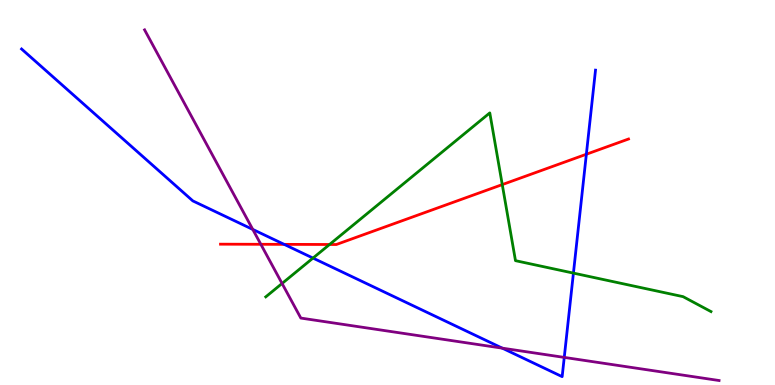[{'lines': ['blue', 'red'], 'intersections': [{'x': 3.67, 'y': 3.65}, {'x': 7.57, 'y': 5.99}]}, {'lines': ['green', 'red'], 'intersections': [{'x': 4.25, 'y': 3.65}, {'x': 6.48, 'y': 5.21}]}, {'lines': ['purple', 'red'], 'intersections': [{'x': 3.37, 'y': 3.65}]}, {'lines': ['blue', 'green'], 'intersections': [{'x': 4.04, 'y': 3.3}, {'x': 7.4, 'y': 2.91}]}, {'lines': ['blue', 'purple'], 'intersections': [{'x': 3.26, 'y': 4.04}, {'x': 6.48, 'y': 0.957}, {'x': 7.28, 'y': 0.717}]}, {'lines': ['green', 'purple'], 'intersections': [{'x': 3.64, 'y': 2.64}]}]